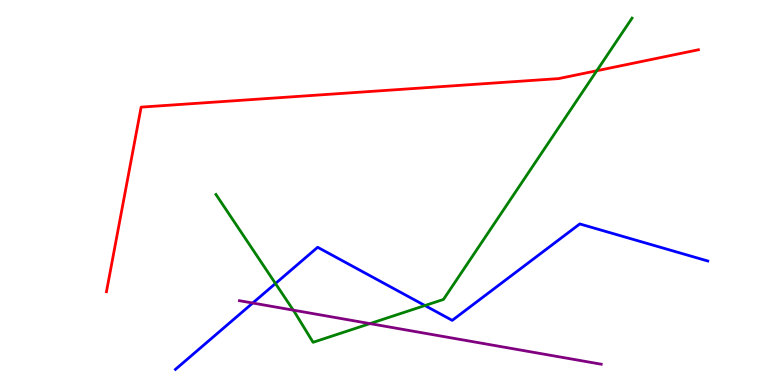[{'lines': ['blue', 'red'], 'intersections': []}, {'lines': ['green', 'red'], 'intersections': [{'x': 7.7, 'y': 8.16}]}, {'lines': ['purple', 'red'], 'intersections': []}, {'lines': ['blue', 'green'], 'intersections': [{'x': 3.55, 'y': 2.64}, {'x': 5.48, 'y': 2.06}]}, {'lines': ['blue', 'purple'], 'intersections': [{'x': 3.26, 'y': 2.13}]}, {'lines': ['green', 'purple'], 'intersections': [{'x': 3.78, 'y': 1.94}, {'x': 4.77, 'y': 1.59}]}]